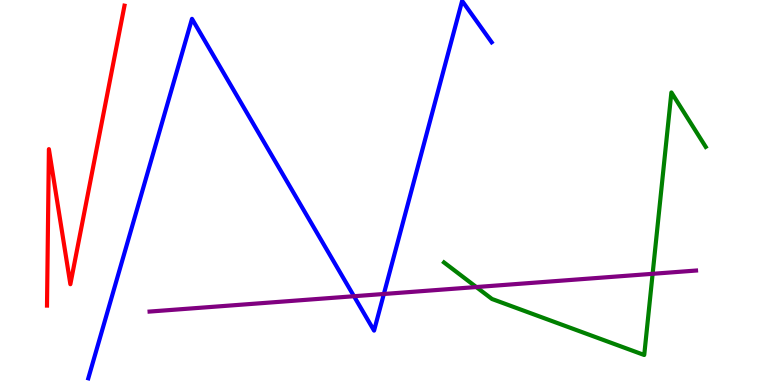[{'lines': ['blue', 'red'], 'intersections': []}, {'lines': ['green', 'red'], 'intersections': []}, {'lines': ['purple', 'red'], 'intersections': []}, {'lines': ['blue', 'green'], 'intersections': []}, {'lines': ['blue', 'purple'], 'intersections': [{'x': 4.57, 'y': 2.31}, {'x': 4.95, 'y': 2.36}]}, {'lines': ['green', 'purple'], 'intersections': [{'x': 6.15, 'y': 2.54}, {'x': 8.42, 'y': 2.89}]}]